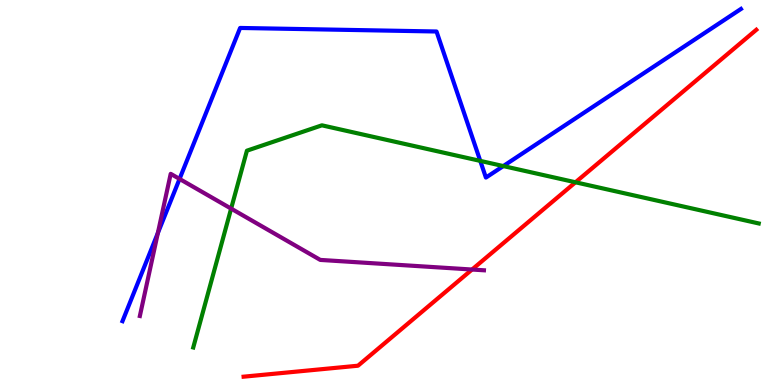[{'lines': ['blue', 'red'], 'intersections': []}, {'lines': ['green', 'red'], 'intersections': [{'x': 7.43, 'y': 5.27}]}, {'lines': ['purple', 'red'], 'intersections': [{'x': 6.09, 'y': 3.0}]}, {'lines': ['blue', 'green'], 'intersections': [{'x': 6.2, 'y': 5.82}, {'x': 6.49, 'y': 5.69}]}, {'lines': ['blue', 'purple'], 'intersections': [{'x': 2.04, 'y': 3.95}, {'x': 2.32, 'y': 5.35}]}, {'lines': ['green', 'purple'], 'intersections': [{'x': 2.98, 'y': 4.58}]}]